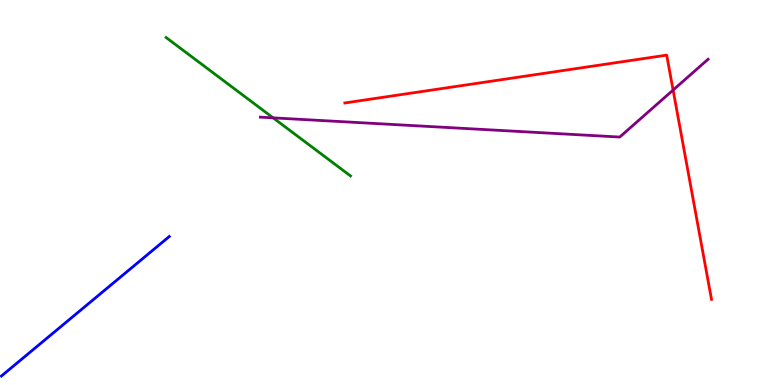[{'lines': ['blue', 'red'], 'intersections': []}, {'lines': ['green', 'red'], 'intersections': []}, {'lines': ['purple', 'red'], 'intersections': [{'x': 8.69, 'y': 7.66}]}, {'lines': ['blue', 'green'], 'intersections': []}, {'lines': ['blue', 'purple'], 'intersections': []}, {'lines': ['green', 'purple'], 'intersections': [{'x': 3.52, 'y': 6.94}]}]